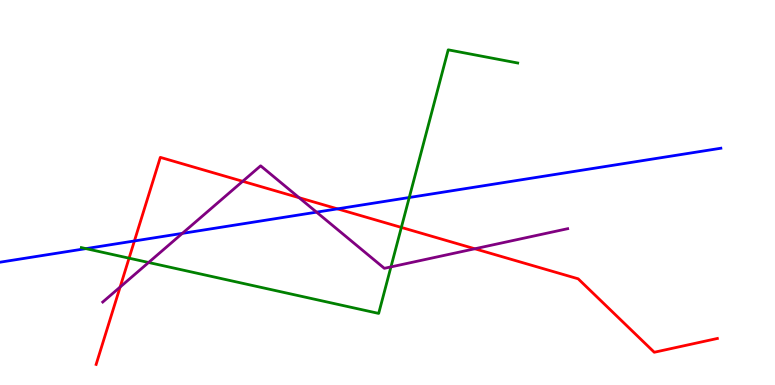[{'lines': ['blue', 'red'], 'intersections': [{'x': 1.73, 'y': 3.74}, {'x': 4.35, 'y': 4.58}]}, {'lines': ['green', 'red'], 'intersections': [{'x': 1.67, 'y': 3.29}, {'x': 5.18, 'y': 4.09}]}, {'lines': ['purple', 'red'], 'intersections': [{'x': 1.55, 'y': 2.54}, {'x': 3.13, 'y': 5.29}, {'x': 3.86, 'y': 4.86}, {'x': 6.13, 'y': 3.54}]}, {'lines': ['blue', 'green'], 'intersections': [{'x': 1.11, 'y': 3.54}, {'x': 5.28, 'y': 4.87}]}, {'lines': ['blue', 'purple'], 'intersections': [{'x': 2.35, 'y': 3.94}, {'x': 4.08, 'y': 4.49}]}, {'lines': ['green', 'purple'], 'intersections': [{'x': 1.92, 'y': 3.18}, {'x': 5.04, 'y': 3.07}]}]